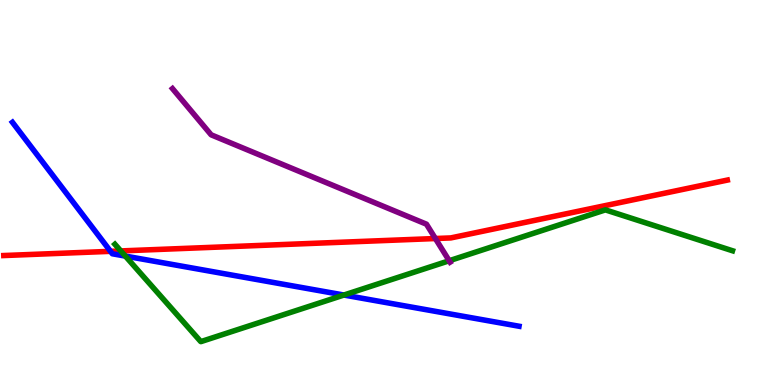[{'lines': ['blue', 'red'], 'intersections': [{'x': 1.43, 'y': 3.47}]}, {'lines': ['green', 'red'], 'intersections': [{'x': 1.56, 'y': 3.48}]}, {'lines': ['purple', 'red'], 'intersections': [{'x': 5.62, 'y': 3.8}]}, {'lines': ['blue', 'green'], 'intersections': [{'x': 1.62, 'y': 3.35}, {'x': 4.44, 'y': 2.34}]}, {'lines': ['blue', 'purple'], 'intersections': []}, {'lines': ['green', 'purple'], 'intersections': [{'x': 5.8, 'y': 3.23}]}]